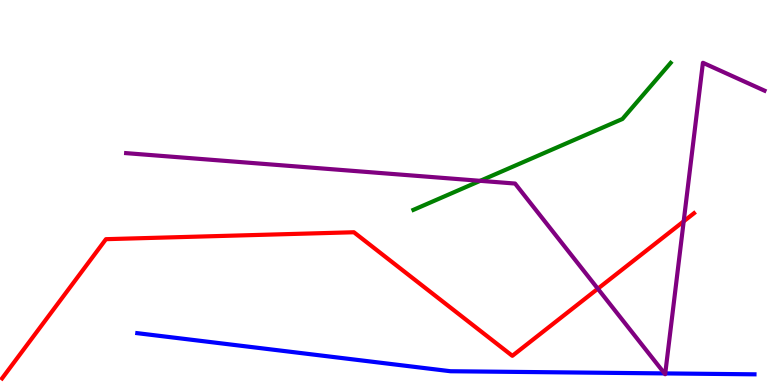[{'lines': ['blue', 'red'], 'intersections': []}, {'lines': ['green', 'red'], 'intersections': []}, {'lines': ['purple', 'red'], 'intersections': [{'x': 7.71, 'y': 2.5}, {'x': 8.82, 'y': 4.25}]}, {'lines': ['blue', 'green'], 'intersections': []}, {'lines': ['blue', 'purple'], 'intersections': [{'x': 8.57, 'y': 0.301}, {'x': 8.58, 'y': 0.301}]}, {'lines': ['green', 'purple'], 'intersections': [{'x': 6.2, 'y': 5.3}]}]